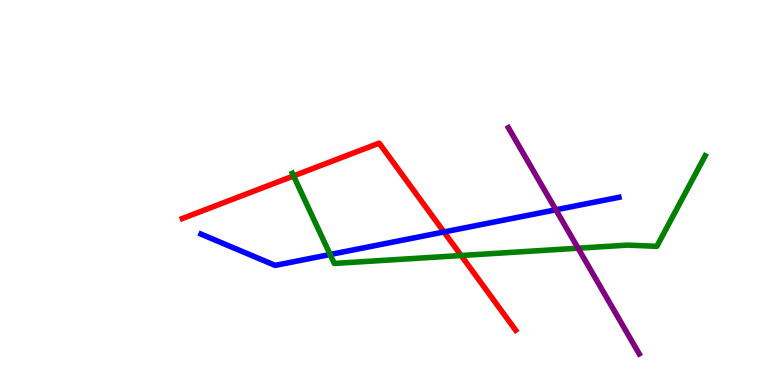[{'lines': ['blue', 'red'], 'intersections': [{'x': 5.73, 'y': 3.98}]}, {'lines': ['green', 'red'], 'intersections': [{'x': 3.79, 'y': 5.43}, {'x': 5.95, 'y': 3.36}]}, {'lines': ['purple', 'red'], 'intersections': []}, {'lines': ['blue', 'green'], 'intersections': [{'x': 4.26, 'y': 3.39}]}, {'lines': ['blue', 'purple'], 'intersections': [{'x': 7.17, 'y': 4.55}]}, {'lines': ['green', 'purple'], 'intersections': [{'x': 7.46, 'y': 3.55}]}]